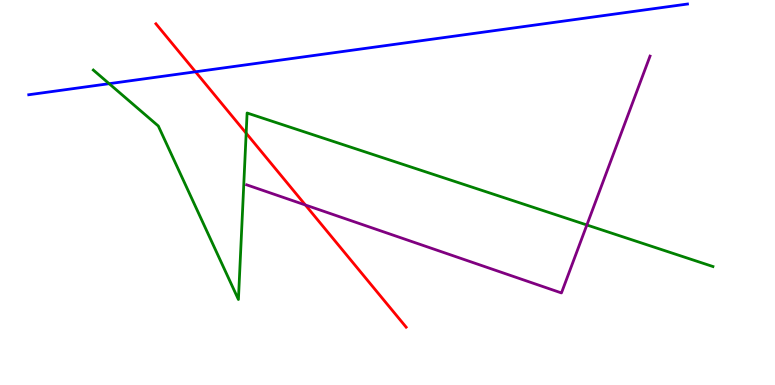[{'lines': ['blue', 'red'], 'intersections': [{'x': 2.52, 'y': 8.14}]}, {'lines': ['green', 'red'], 'intersections': [{'x': 3.18, 'y': 6.54}]}, {'lines': ['purple', 'red'], 'intersections': [{'x': 3.94, 'y': 4.68}]}, {'lines': ['blue', 'green'], 'intersections': [{'x': 1.41, 'y': 7.83}]}, {'lines': ['blue', 'purple'], 'intersections': []}, {'lines': ['green', 'purple'], 'intersections': [{'x': 7.57, 'y': 4.16}]}]